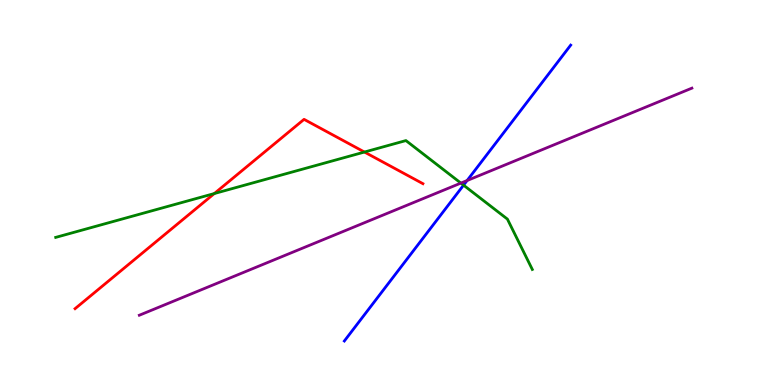[{'lines': ['blue', 'red'], 'intersections': []}, {'lines': ['green', 'red'], 'intersections': [{'x': 2.77, 'y': 4.97}, {'x': 4.7, 'y': 6.05}]}, {'lines': ['purple', 'red'], 'intersections': []}, {'lines': ['blue', 'green'], 'intersections': [{'x': 5.98, 'y': 5.19}]}, {'lines': ['blue', 'purple'], 'intersections': [{'x': 6.03, 'y': 5.31}]}, {'lines': ['green', 'purple'], 'intersections': [{'x': 5.95, 'y': 5.24}]}]